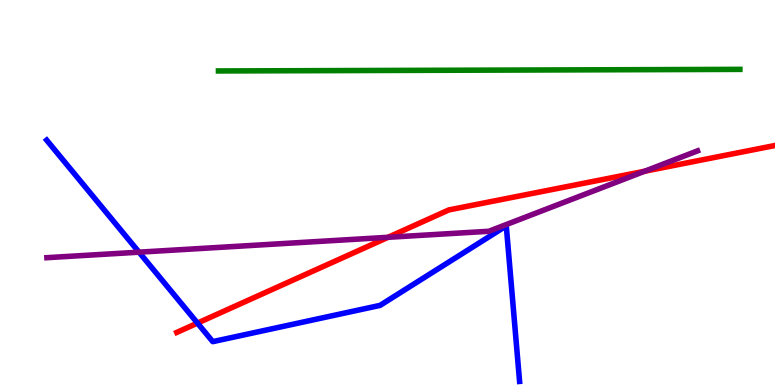[{'lines': ['blue', 'red'], 'intersections': [{'x': 2.55, 'y': 1.61}]}, {'lines': ['green', 'red'], 'intersections': []}, {'lines': ['purple', 'red'], 'intersections': [{'x': 5.01, 'y': 3.84}, {'x': 8.32, 'y': 5.55}]}, {'lines': ['blue', 'green'], 'intersections': []}, {'lines': ['blue', 'purple'], 'intersections': [{'x': 1.79, 'y': 3.45}]}, {'lines': ['green', 'purple'], 'intersections': []}]